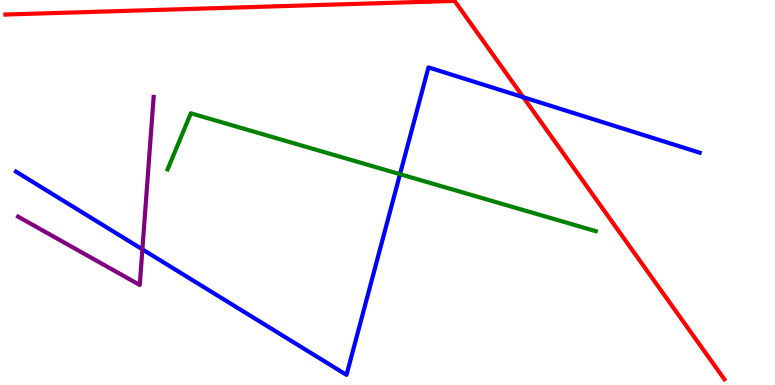[{'lines': ['blue', 'red'], 'intersections': [{'x': 6.75, 'y': 7.48}]}, {'lines': ['green', 'red'], 'intersections': []}, {'lines': ['purple', 'red'], 'intersections': []}, {'lines': ['blue', 'green'], 'intersections': [{'x': 5.16, 'y': 5.48}]}, {'lines': ['blue', 'purple'], 'intersections': [{'x': 1.84, 'y': 3.52}]}, {'lines': ['green', 'purple'], 'intersections': []}]